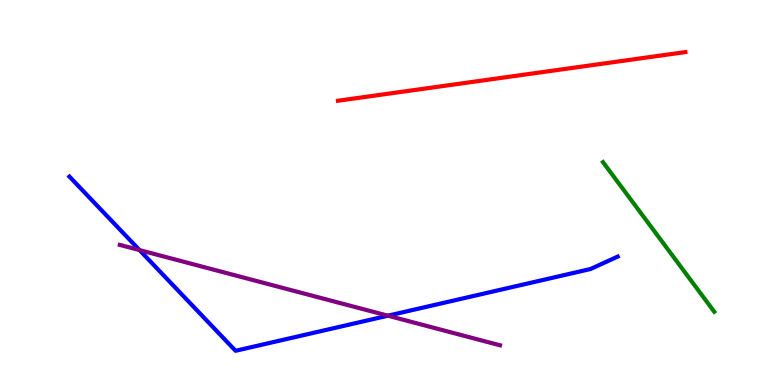[{'lines': ['blue', 'red'], 'intersections': []}, {'lines': ['green', 'red'], 'intersections': []}, {'lines': ['purple', 'red'], 'intersections': []}, {'lines': ['blue', 'green'], 'intersections': []}, {'lines': ['blue', 'purple'], 'intersections': [{'x': 1.8, 'y': 3.5}, {'x': 5.01, 'y': 1.8}]}, {'lines': ['green', 'purple'], 'intersections': []}]